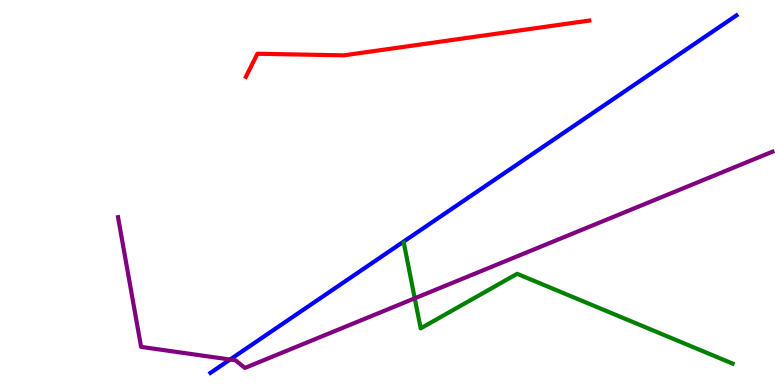[{'lines': ['blue', 'red'], 'intersections': []}, {'lines': ['green', 'red'], 'intersections': []}, {'lines': ['purple', 'red'], 'intersections': []}, {'lines': ['blue', 'green'], 'intersections': []}, {'lines': ['blue', 'purple'], 'intersections': [{'x': 2.97, 'y': 0.661}]}, {'lines': ['green', 'purple'], 'intersections': [{'x': 5.35, 'y': 2.25}]}]